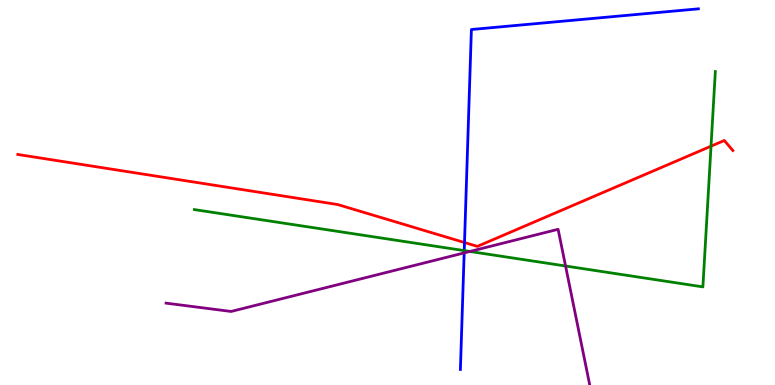[{'lines': ['blue', 'red'], 'intersections': [{'x': 5.99, 'y': 3.7}]}, {'lines': ['green', 'red'], 'intersections': [{'x': 9.17, 'y': 6.2}]}, {'lines': ['purple', 'red'], 'intersections': []}, {'lines': ['blue', 'green'], 'intersections': [{'x': 5.99, 'y': 3.49}]}, {'lines': ['blue', 'purple'], 'intersections': [{'x': 5.99, 'y': 3.43}]}, {'lines': ['green', 'purple'], 'intersections': [{'x': 6.06, 'y': 3.47}, {'x': 7.3, 'y': 3.09}]}]